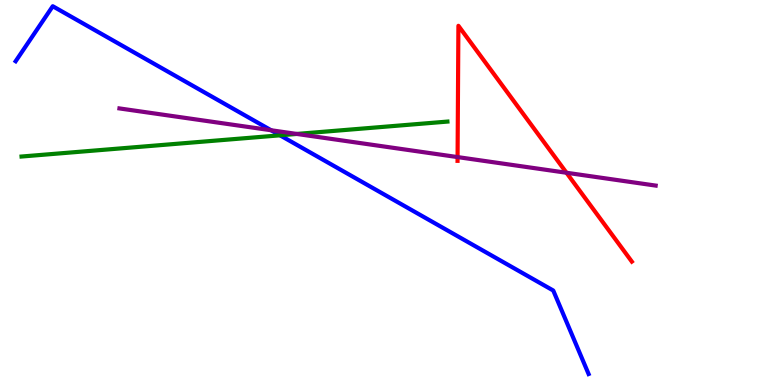[{'lines': ['blue', 'red'], 'intersections': []}, {'lines': ['green', 'red'], 'intersections': []}, {'lines': ['purple', 'red'], 'intersections': [{'x': 5.9, 'y': 5.92}, {'x': 7.31, 'y': 5.51}]}, {'lines': ['blue', 'green'], 'intersections': [{'x': 3.61, 'y': 6.49}]}, {'lines': ['blue', 'purple'], 'intersections': [{'x': 3.5, 'y': 6.62}]}, {'lines': ['green', 'purple'], 'intersections': [{'x': 3.83, 'y': 6.52}]}]